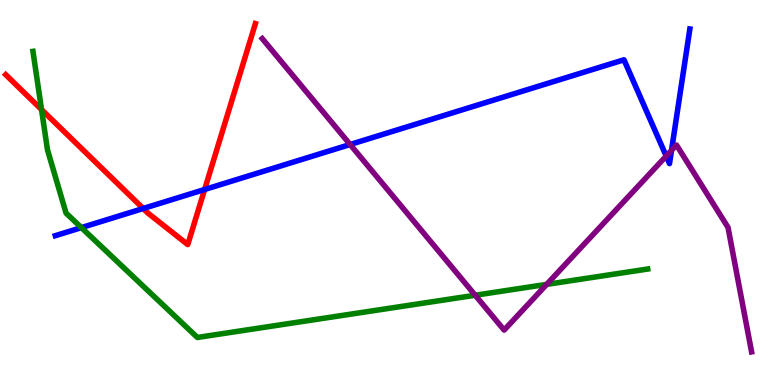[{'lines': ['blue', 'red'], 'intersections': [{'x': 1.85, 'y': 4.58}, {'x': 2.64, 'y': 5.08}]}, {'lines': ['green', 'red'], 'intersections': [{'x': 0.536, 'y': 7.15}]}, {'lines': ['purple', 'red'], 'intersections': []}, {'lines': ['blue', 'green'], 'intersections': [{'x': 1.05, 'y': 4.09}]}, {'lines': ['blue', 'purple'], 'intersections': [{'x': 4.52, 'y': 6.25}, {'x': 8.6, 'y': 5.95}, {'x': 8.66, 'y': 6.09}]}, {'lines': ['green', 'purple'], 'intersections': [{'x': 6.13, 'y': 2.33}, {'x': 7.05, 'y': 2.61}]}]